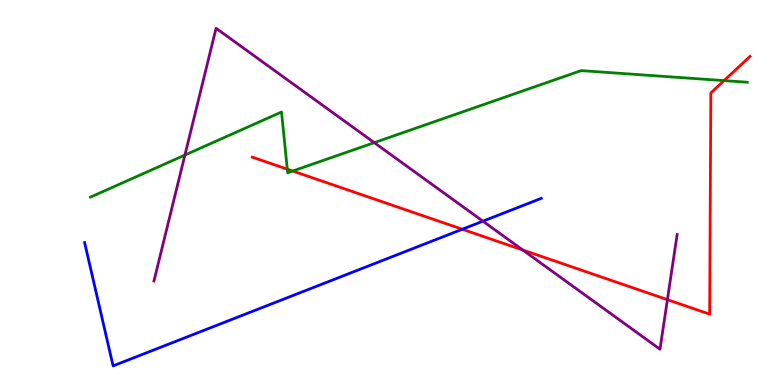[{'lines': ['blue', 'red'], 'intersections': [{'x': 5.97, 'y': 4.05}]}, {'lines': ['green', 'red'], 'intersections': [{'x': 3.71, 'y': 5.61}, {'x': 3.78, 'y': 5.56}, {'x': 9.34, 'y': 7.91}]}, {'lines': ['purple', 'red'], 'intersections': [{'x': 6.75, 'y': 3.51}, {'x': 8.61, 'y': 2.22}]}, {'lines': ['blue', 'green'], 'intersections': []}, {'lines': ['blue', 'purple'], 'intersections': [{'x': 6.23, 'y': 4.25}]}, {'lines': ['green', 'purple'], 'intersections': [{'x': 2.39, 'y': 5.97}, {'x': 4.83, 'y': 6.3}]}]